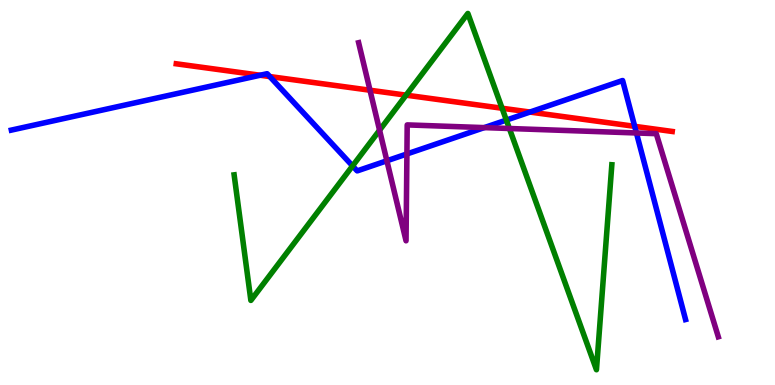[{'lines': ['blue', 'red'], 'intersections': [{'x': 3.36, 'y': 8.05}, {'x': 3.48, 'y': 8.01}, {'x': 6.84, 'y': 7.09}, {'x': 8.19, 'y': 6.72}]}, {'lines': ['green', 'red'], 'intersections': [{'x': 5.24, 'y': 7.53}, {'x': 6.48, 'y': 7.19}]}, {'lines': ['purple', 'red'], 'intersections': [{'x': 4.77, 'y': 7.66}]}, {'lines': ['blue', 'green'], 'intersections': [{'x': 4.55, 'y': 5.69}, {'x': 6.53, 'y': 6.88}]}, {'lines': ['blue', 'purple'], 'intersections': [{'x': 4.99, 'y': 5.82}, {'x': 5.25, 'y': 6.0}, {'x': 6.25, 'y': 6.69}, {'x': 8.21, 'y': 6.55}]}, {'lines': ['green', 'purple'], 'intersections': [{'x': 4.9, 'y': 6.62}, {'x': 6.57, 'y': 6.66}]}]